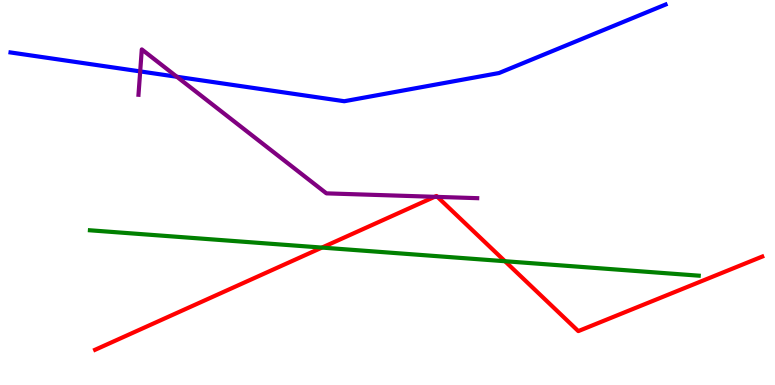[{'lines': ['blue', 'red'], 'intersections': []}, {'lines': ['green', 'red'], 'intersections': [{'x': 4.15, 'y': 3.57}, {'x': 6.52, 'y': 3.21}]}, {'lines': ['purple', 'red'], 'intersections': [{'x': 5.61, 'y': 4.89}, {'x': 5.64, 'y': 4.89}]}, {'lines': ['blue', 'green'], 'intersections': []}, {'lines': ['blue', 'purple'], 'intersections': [{'x': 1.81, 'y': 8.15}, {'x': 2.28, 'y': 8.01}]}, {'lines': ['green', 'purple'], 'intersections': []}]